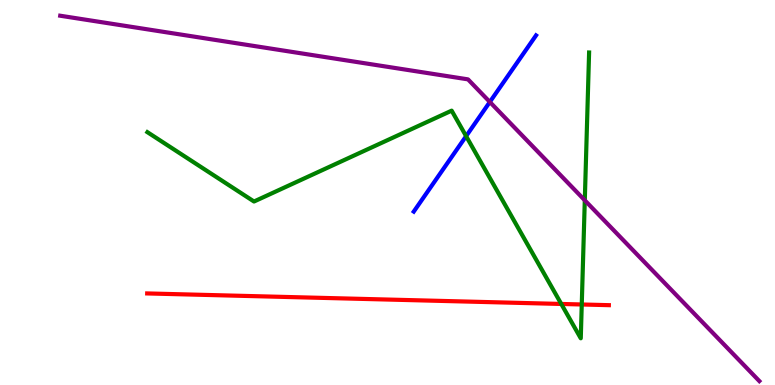[{'lines': ['blue', 'red'], 'intersections': []}, {'lines': ['green', 'red'], 'intersections': [{'x': 7.24, 'y': 2.1}, {'x': 7.51, 'y': 2.09}]}, {'lines': ['purple', 'red'], 'intersections': []}, {'lines': ['blue', 'green'], 'intersections': [{'x': 6.01, 'y': 6.46}]}, {'lines': ['blue', 'purple'], 'intersections': [{'x': 6.32, 'y': 7.35}]}, {'lines': ['green', 'purple'], 'intersections': [{'x': 7.55, 'y': 4.8}]}]